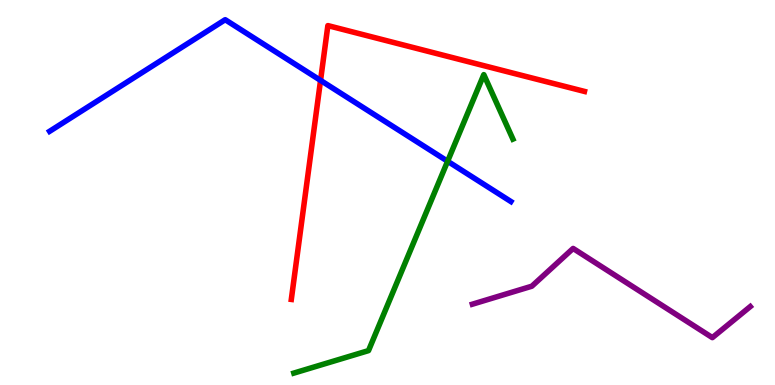[{'lines': ['blue', 'red'], 'intersections': [{'x': 4.14, 'y': 7.91}]}, {'lines': ['green', 'red'], 'intersections': []}, {'lines': ['purple', 'red'], 'intersections': []}, {'lines': ['blue', 'green'], 'intersections': [{'x': 5.78, 'y': 5.81}]}, {'lines': ['blue', 'purple'], 'intersections': []}, {'lines': ['green', 'purple'], 'intersections': []}]